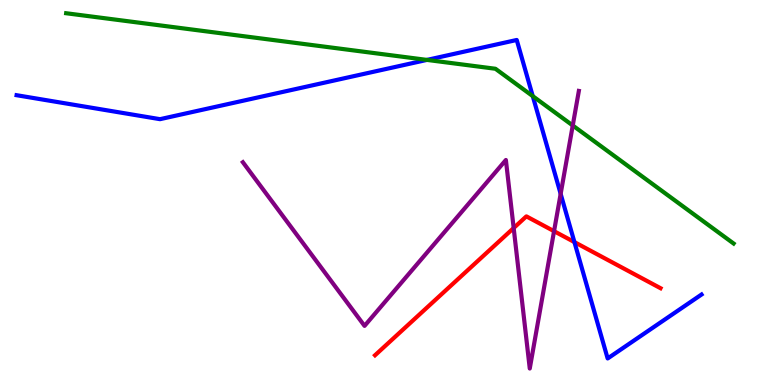[{'lines': ['blue', 'red'], 'intersections': [{'x': 7.41, 'y': 3.71}]}, {'lines': ['green', 'red'], 'intersections': []}, {'lines': ['purple', 'red'], 'intersections': [{'x': 6.63, 'y': 4.08}, {'x': 7.15, 'y': 4.0}]}, {'lines': ['blue', 'green'], 'intersections': [{'x': 5.51, 'y': 8.44}, {'x': 6.87, 'y': 7.5}]}, {'lines': ['blue', 'purple'], 'intersections': [{'x': 7.23, 'y': 4.96}]}, {'lines': ['green', 'purple'], 'intersections': [{'x': 7.39, 'y': 6.74}]}]